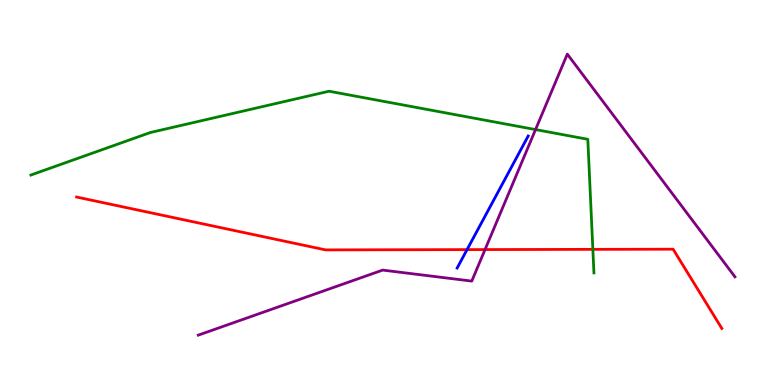[{'lines': ['blue', 'red'], 'intersections': [{'x': 6.03, 'y': 3.52}]}, {'lines': ['green', 'red'], 'intersections': [{'x': 7.65, 'y': 3.52}]}, {'lines': ['purple', 'red'], 'intersections': [{'x': 6.26, 'y': 3.52}]}, {'lines': ['blue', 'green'], 'intersections': []}, {'lines': ['blue', 'purple'], 'intersections': []}, {'lines': ['green', 'purple'], 'intersections': [{'x': 6.91, 'y': 6.63}]}]